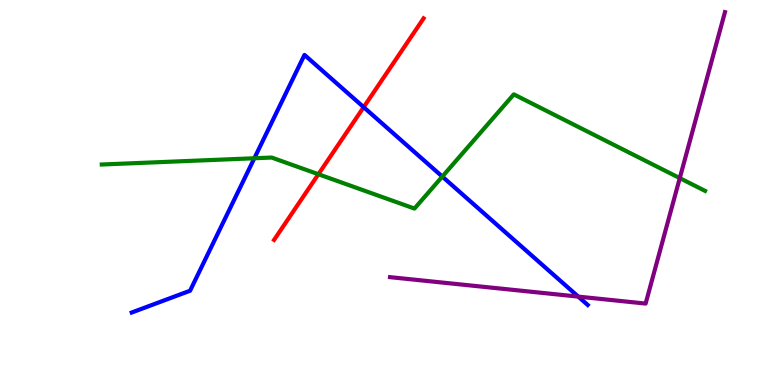[{'lines': ['blue', 'red'], 'intersections': [{'x': 4.69, 'y': 7.22}]}, {'lines': ['green', 'red'], 'intersections': [{'x': 4.11, 'y': 5.47}]}, {'lines': ['purple', 'red'], 'intersections': []}, {'lines': ['blue', 'green'], 'intersections': [{'x': 3.28, 'y': 5.89}, {'x': 5.71, 'y': 5.41}]}, {'lines': ['blue', 'purple'], 'intersections': [{'x': 7.46, 'y': 2.3}]}, {'lines': ['green', 'purple'], 'intersections': [{'x': 8.77, 'y': 5.37}]}]